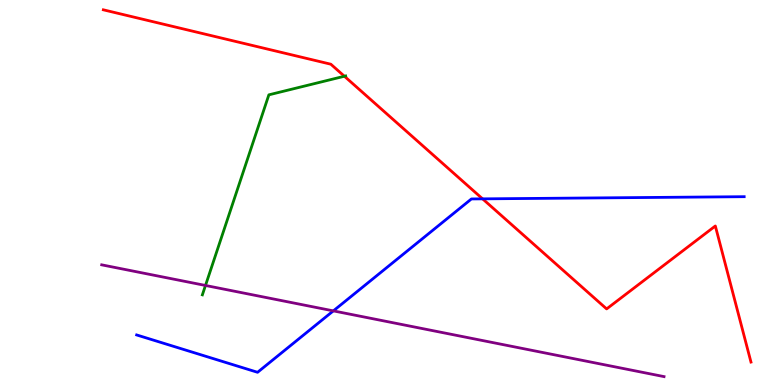[{'lines': ['blue', 'red'], 'intersections': [{'x': 6.23, 'y': 4.83}]}, {'lines': ['green', 'red'], 'intersections': [{'x': 4.44, 'y': 8.02}]}, {'lines': ['purple', 'red'], 'intersections': []}, {'lines': ['blue', 'green'], 'intersections': []}, {'lines': ['blue', 'purple'], 'intersections': [{'x': 4.3, 'y': 1.93}]}, {'lines': ['green', 'purple'], 'intersections': [{'x': 2.65, 'y': 2.59}]}]